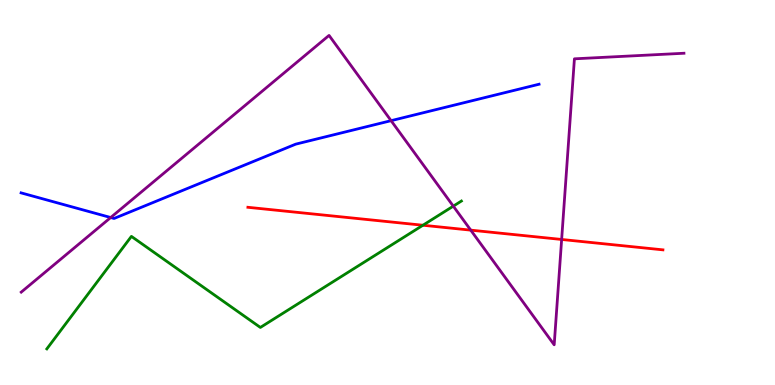[{'lines': ['blue', 'red'], 'intersections': []}, {'lines': ['green', 'red'], 'intersections': [{'x': 5.46, 'y': 4.15}]}, {'lines': ['purple', 'red'], 'intersections': [{'x': 6.07, 'y': 4.02}, {'x': 7.25, 'y': 3.78}]}, {'lines': ['blue', 'green'], 'intersections': []}, {'lines': ['blue', 'purple'], 'intersections': [{'x': 1.43, 'y': 4.35}, {'x': 5.05, 'y': 6.87}]}, {'lines': ['green', 'purple'], 'intersections': [{'x': 5.85, 'y': 4.65}]}]